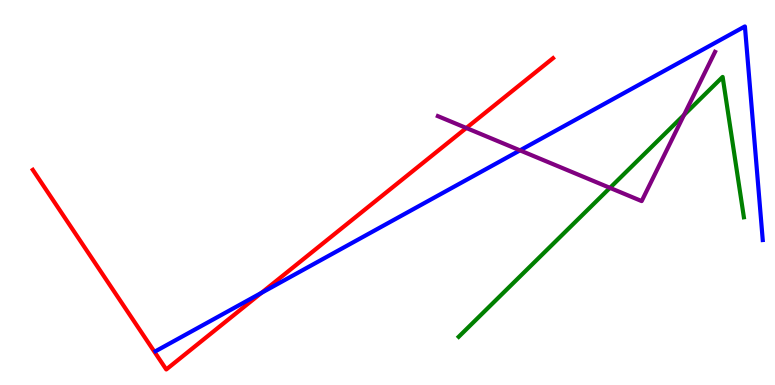[{'lines': ['blue', 'red'], 'intersections': [{'x': 3.37, 'y': 2.39}]}, {'lines': ['green', 'red'], 'intersections': []}, {'lines': ['purple', 'red'], 'intersections': [{'x': 6.02, 'y': 6.68}]}, {'lines': ['blue', 'green'], 'intersections': []}, {'lines': ['blue', 'purple'], 'intersections': [{'x': 6.71, 'y': 6.09}]}, {'lines': ['green', 'purple'], 'intersections': [{'x': 7.87, 'y': 5.12}, {'x': 8.83, 'y': 7.01}]}]